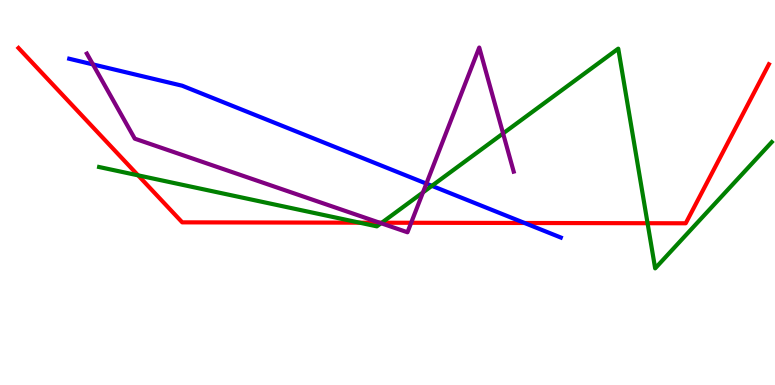[{'lines': ['blue', 'red'], 'intersections': [{'x': 6.77, 'y': 4.21}]}, {'lines': ['green', 'red'], 'intersections': [{'x': 1.78, 'y': 5.45}, {'x': 4.64, 'y': 4.22}, {'x': 4.93, 'y': 4.22}, {'x': 8.36, 'y': 4.2}]}, {'lines': ['purple', 'red'], 'intersections': [{'x': 4.9, 'y': 4.22}, {'x': 5.31, 'y': 4.21}]}, {'lines': ['blue', 'green'], 'intersections': [{'x': 5.57, 'y': 5.17}]}, {'lines': ['blue', 'purple'], 'intersections': [{'x': 1.2, 'y': 8.33}, {'x': 5.5, 'y': 5.23}]}, {'lines': ['green', 'purple'], 'intersections': [{'x': 4.92, 'y': 4.2}, {'x': 5.46, 'y': 5.0}, {'x': 6.49, 'y': 6.53}]}]